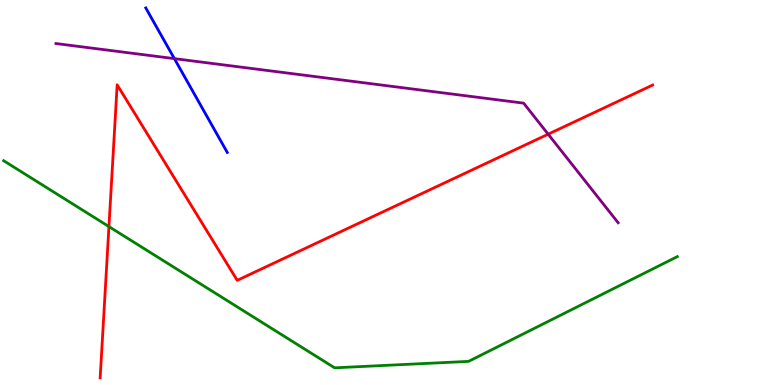[{'lines': ['blue', 'red'], 'intersections': []}, {'lines': ['green', 'red'], 'intersections': [{'x': 1.41, 'y': 4.11}]}, {'lines': ['purple', 'red'], 'intersections': [{'x': 7.07, 'y': 6.51}]}, {'lines': ['blue', 'green'], 'intersections': []}, {'lines': ['blue', 'purple'], 'intersections': [{'x': 2.25, 'y': 8.48}]}, {'lines': ['green', 'purple'], 'intersections': []}]